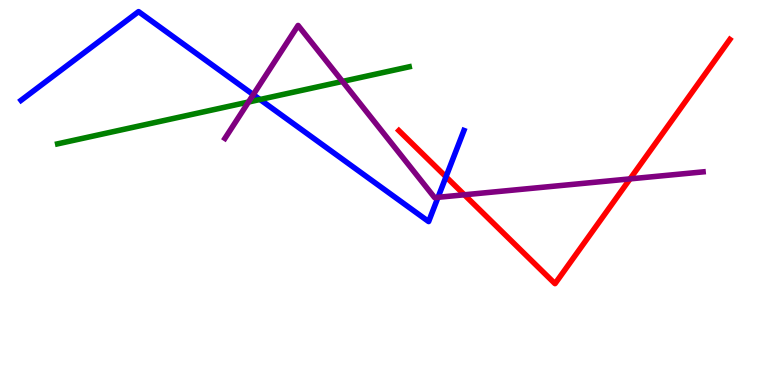[{'lines': ['blue', 'red'], 'intersections': [{'x': 5.75, 'y': 5.41}]}, {'lines': ['green', 'red'], 'intersections': []}, {'lines': ['purple', 'red'], 'intersections': [{'x': 5.99, 'y': 4.94}, {'x': 8.13, 'y': 5.35}]}, {'lines': ['blue', 'green'], 'intersections': [{'x': 3.35, 'y': 7.42}]}, {'lines': ['blue', 'purple'], 'intersections': [{'x': 3.27, 'y': 7.54}, {'x': 5.65, 'y': 4.88}]}, {'lines': ['green', 'purple'], 'intersections': [{'x': 3.21, 'y': 7.35}, {'x': 4.42, 'y': 7.89}]}]